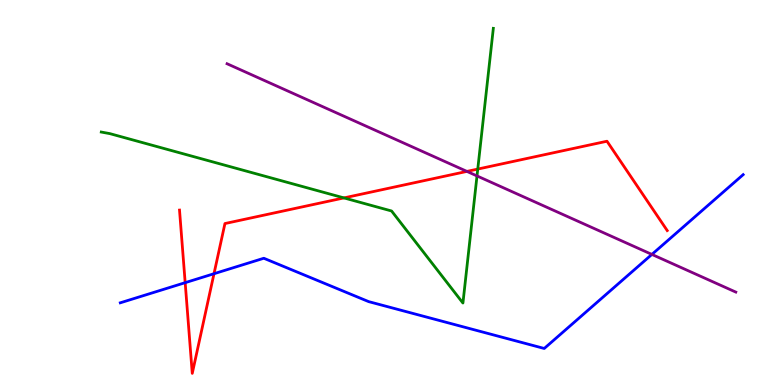[{'lines': ['blue', 'red'], 'intersections': [{'x': 2.39, 'y': 2.66}, {'x': 2.76, 'y': 2.89}]}, {'lines': ['green', 'red'], 'intersections': [{'x': 4.44, 'y': 4.86}, {'x': 6.16, 'y': 5.61}]}, {'lines': ['purple', 'red'], 'intersections': [{'x': 6.02, 'y': 5.55}]}, {'lines': ['blue', 'green'], 'intersections': []}, {'lines': ['blue', 'purple'], 'intersections': [{'x': 8.41, 'y': 3.39}]}, {'lines': ['green', 'purple'], 'intersections': [{'x': 6.15, 'y': 5.43}]}]